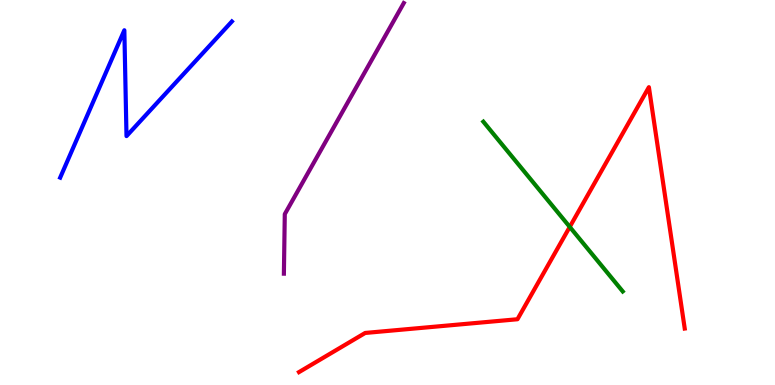[{'lines': ['blue', 'red'], 'intersections': []}, {'lines': ['green', 'red'], 'intersections': [{'x': 7.35, 'y': 4.11}]}, {'lines': ['purple', 'red'], 'intersections': []}, {'lines': ['blue', 'green'], 'intersections': []}, {'lines': ['blue', 'purple'], 'intersections': []}, {'lines': ['green', 'purple'], 'intersections': []}]